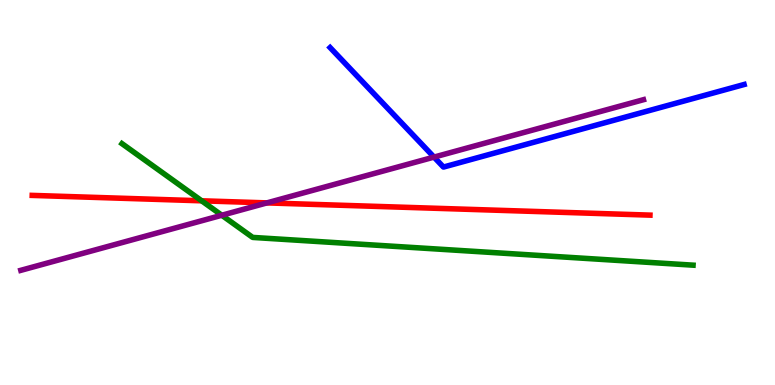[{'lines': ['blue', 'red'], 'intersections': []}, {'lines': ['green', 'red'], 'intersections': [{'x': 2.6, 'y': 4.78}]}, {'lines': ['purple', 'red'], 'intersections': [{'x': 3.44, 'y': 4.73}]}, {'lines': ['blue', 'green'], 'intersections': []}, {'lines': ['blue', 'purple'], 'intersections': [{'x': 5.6, 'y': 5.92}]}, {'lines': ['green', 'purple'], 'intersections': [{'x': 2.86, 'y': 4.41}]}]